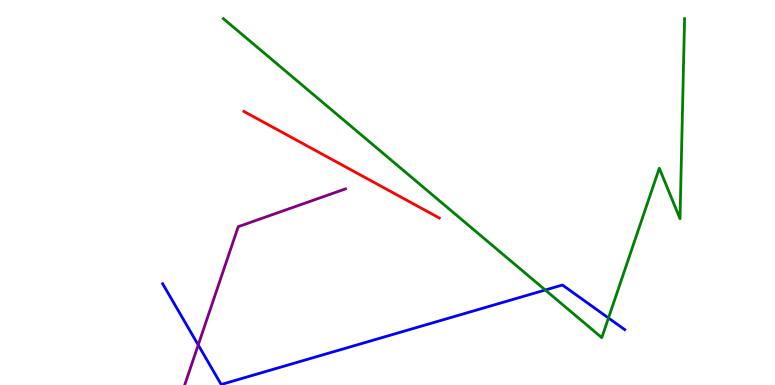[{'lines': ['blue', 'red'], 'intersections': []}, {'lines': ['green', 'red'], 'intersections': []}, {'lines': ['purple', 'red'], 'intersections': []}, {'lines': ['blue', 'green'], 'intersections': [{'x': 7.04, 'y': 2.47}, {'x': 7.85, 'y': 1.74}]}, {'lines': ['blue', 'purple'], 'intersections': [{'x': 2.56, 'y': 1.04}]}, {'lines': ['green', 'purple'], 'intersections': []}]